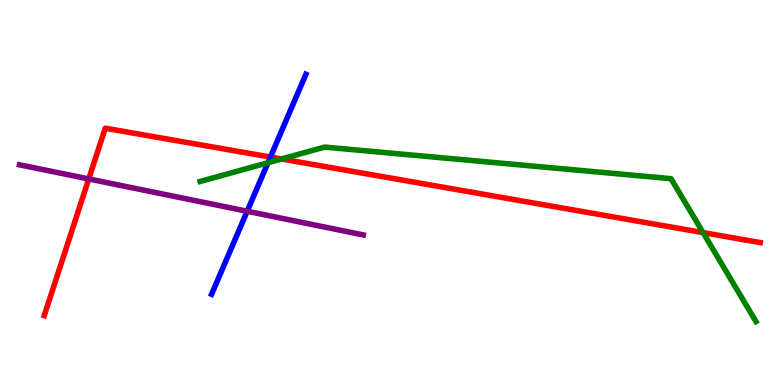[{'lines': ['blue', 'red'], 'intersections': [{'x': 3.49, 'y': 5.92}]}, {'lines': ['green', 'red'], 'intersections': [{'x': 3.63, 'y': 5.87}, {'x': 9.07, 'y': 3.96}]}, {'lines': ['purple', 'red'], 'intersections': [{'x': 1.15, 'y': 5.35}]}, {'lines': ['blue', 'green'], 'intersections': [{'x': 3.46, 'y': 5.77}]}, {'lines': ['blue', 'purple'], 'intersections': [{'x': 3.19, 'y': 4.51}]}, {'lines': ['green', 'purple'], 'intersections': []}]